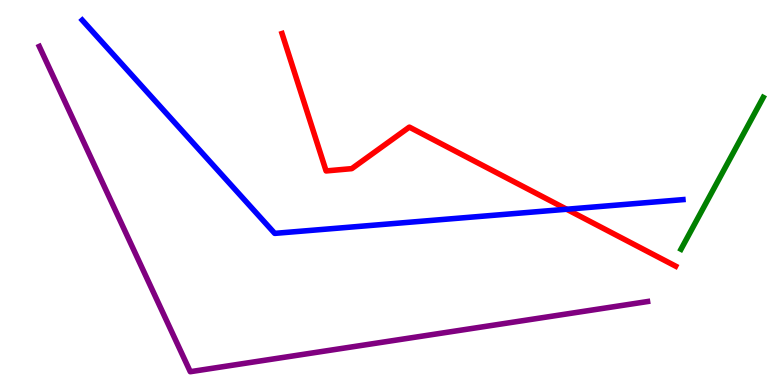[{'lines': ['blue', 'red'], 'intersections': [{'x': 7.31, 'y': 4.57}]}, {'lines': ['green', 'red'], 'intersections': []}, {'lines': ['purple', 'red'], 'intersections': []}, {'lines': ['blue', 'green'], 'intersections': []}, {'lines': ['blue', 'purple'], 'intersections': []}, {'lines': ['green', 'purple'], 'intersections': []}]